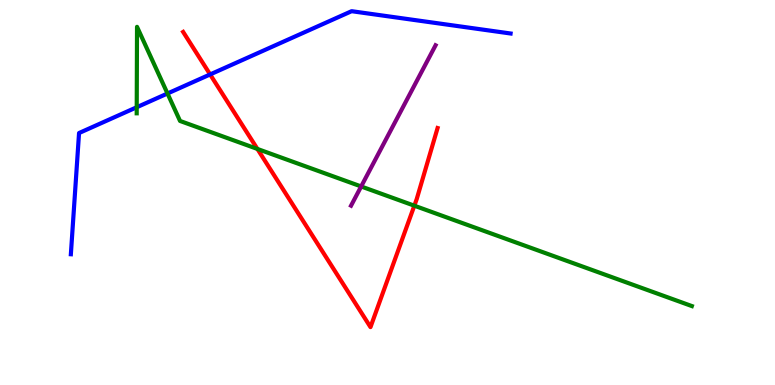[{'lines': ['blue', 'red'], 'intersections': [{'x': 2.71, 'y': 8.07}]}, {'lines': ['green', 'red'], 'intersections': [{'x': 3.32, 'y': 6.13}, {'x': 5.35, 'y': 4.66}]}, {'lines': ['purple', 'red'], 'intersections': []}, {'lines': ['blue', 'green'], 'intersections': [{'x': 1.76, 'y': 7.21}, {'x': 2.16, 'y': 7.57}]}, {'lines': ['blue', 'purple'], 'intersections': []}, {'lines': ['green', 'purple'], 'intersections': [{'x': 4.66, 'y': 5.16}]}]